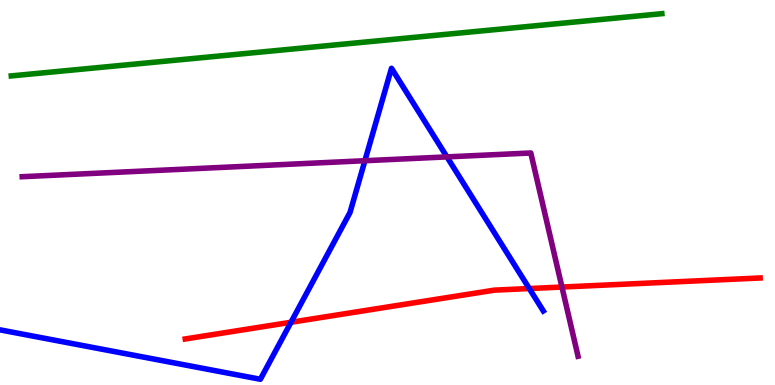[{'lines': ['blue', 'red'], 'intersections': [{'x': 3.75, 'y': 1.63}, {'x': 6.83, 'y': 2.51}]}, {'lines': ['green', 'red'], 'intersections': []}, {'lines': ['purple', 'red'], 'intersections': [{'x': 7.25, 'y': 2.54}]}, {'lines': ['blue', 'green'], 'intersections': []}, {'lines': ['blue', 'purple'], 'intersections': [{'x': 4.71, 'y': 5.83}, {'x': 5.77, 'y': 5.92}]}, {'lines': ['green', 'purple'], 'intersections': []}]